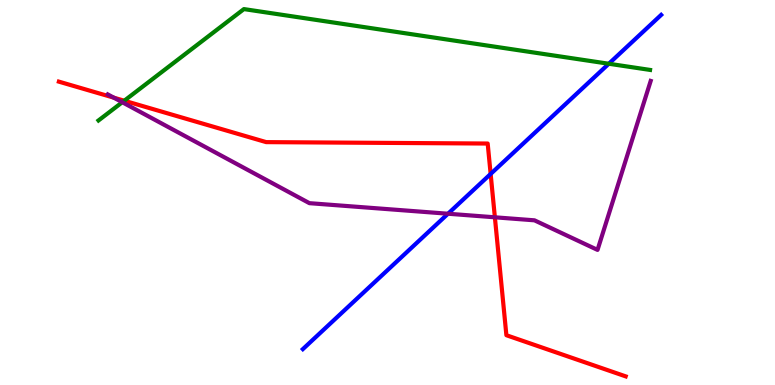[{'lines': ['blue', 'red'], 'intersections': [{'x': 6.33, 'y': 5.48}]}, {'lines': ['green', 'red'], 'intersections': [{'x': 1.6, 'y': 7.38}]}, {'lines': ['purple', 'red'], 'intersections': [{'x': 1.47, 'y': 7.46}, {'x': 6.39, 'y': 4.36}]}, {'lines': ['blue', 'green'], 'intersections': [{'x': 7.86, 'y': 8.34}]}, {'lines': ['blue', 'purple'], 'intersections': [{'x': 5.78, 'y': 4.45}]}, {'lines': ['green', 'purple'], 'intersections': [{'x': 1.58, 'y': 7.34}]}]